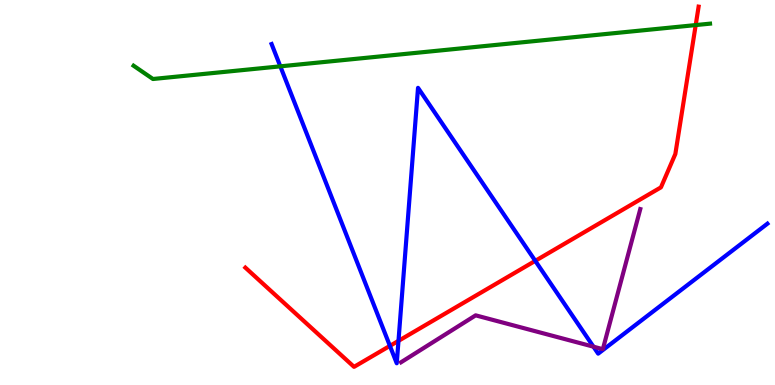[{'lines': ['blue', 'red'], 'intersections': [{'x': 5.03, 'y': 1.02}, {'x': 5.14, 'y': 1.15}, {'x': 6.91, 'y': 3.22}]}, {'lines': ['green', 'red'], 'intersections': [{'x': 8.98, 'y': 9.35}]}, {'lines': ['purple', 'red'], 'intersections': []}, {'lines': ['blue', 'green'], 'intersections': [{'x': 3.62, 'y': 8.28}]}, {'lines': ['blue', 'purple'], 'intersections': [{'x': 7.66, 'y': 0.995}]}, {'lines': ['green', 'purple'], 'intersections': []}]